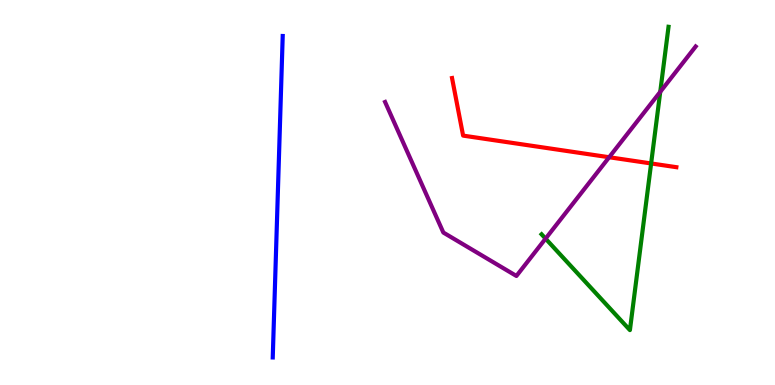[{'lines': ['blue', 'red'], 'intersections': []}, {'lines': ['green', 'red'], 'intersections': [{'x': 8.4, 'y': 5.75}]}, {'lines': ['purple', 'red'], 'intersections': [{'x': 7.86, 'y': 5.92}]}, {'lines': ['blue', 'green'], 'intersections': []}, {'lines': ['blue', 'purple'], 'intersections': []}, {'lines': ['green', 'purple'], 'intersections': [{'x': 7.04, 'y': 3.8}, {'x': 8.52, 'y': 7.61}]}]